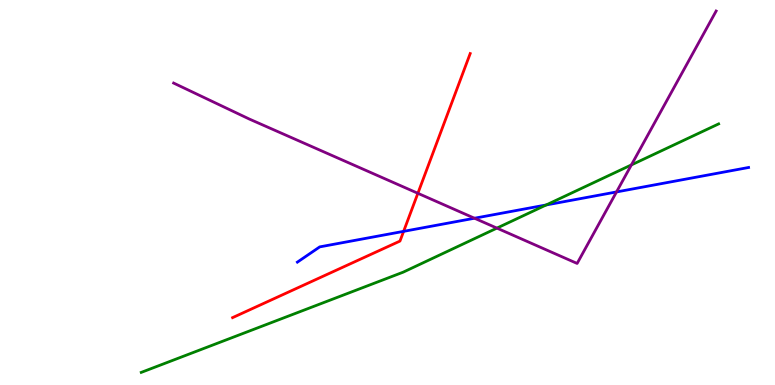[{'lines': ['blue', 'red'], 'intersections': [{'x': 5.21, 'y': 3.99}]}, {'lines': ['green', 'red'], 'intersections': []}, {'lines': ['purple', 'red'], 'intersections': [{'x': 5.39, 'y': 4.98}]}, {'lines': ['blue', 'green'], 'intersections': [{'x': 7.05, 'y': 4.68}]}, {'lines': ['blue', 'purple'], 'intersections': [{'x': 6.12, 'y': 4.33}, {'x': 7.96, 'y': 5.01}]}, {'lines': ['green', 'purple'], 'intersections': [{'x': 6.41, 'y': 4.08}, {'x': 8.15, 'y': 5.72}]}]